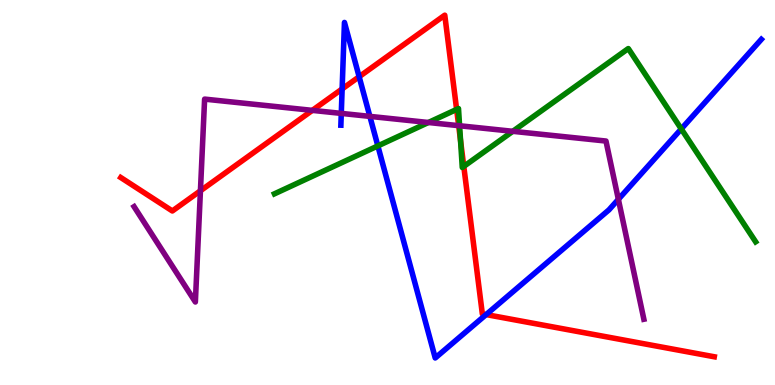[{'lines': ['blue', 'red'], 'intersections': [{'x': 4.41, 'y': 7.69}, {'x': 4.63, 'y': 8.01}, {'x': 6.27, 'y': 1.83}]}, {'lines': ['green', 'red'], 'intersections': [{'x': 5.89, 'y': 7.16}, {'x': 5.94, 'y': 6.35}, {'x': 5.98, 'y': 5.68}]}, {'lines': ['purple', 'red'], 'intersections': [{'x': 2.59, 'y': 5.04}, {'x': 4.03, 'y': 7.13}, {'x': 5.92, 'y': 6.74}]}, {'lines': ['blue', 'green'], 'intersections': [{'x': 4.88, 'y': 6.21}, {'x': 8.79, 'y': 6.65}]}, {'lines': ['blue', 'purple'], 'intersections': [{'x': 4.4, 'y': 7.05}, {'x': 4.77, 'y': 6.98}, {'x': 7.98, 'y': 4.82}]}, {'lines': ['green', 'purple'], 'intersections': [{'x': 5.53, 'y': 6.82}, {'x': 5.93, 'y': 6.73}, {'x': 6.62, 'y': 6.59}]}]